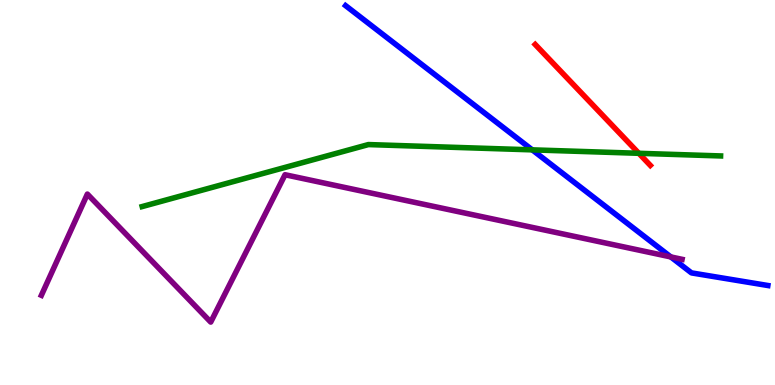[{'lines': ['blue', 'red'], 'intersections': []}, {'lines': ['green', 'red'], 'intersections': [{'x': 8.24, 'y': 6.02}]}, {'lines': ['purple', 'red'], 'intersections': []}, {'lines': ['blue', 'green'], 'intersections': [{'x': 6.87, 'y': 6.11}]}, {'lines': ['blue', 'purple'], 'intersections': [{'x': 8.66, 'y': 3.33}]}, {'lines': ['green', 'purple'], 'intersections': []}]